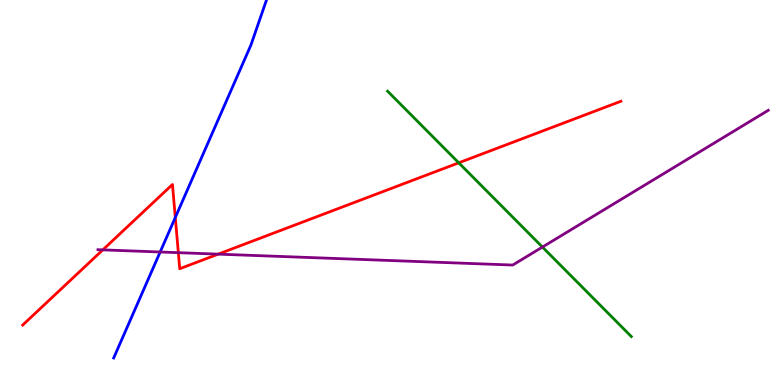[{'lines': ['blue', 'red'], 'intersections': [{'x': 2.26, 'y': 4.35}]}, {'lines': ['green', 'red'], 'intersections': [{'x': 5.92, 'y': 5.77}]}, {'lines': ['purple', 'red'], 'intersections': [{'x': 1.33, 'y': 3.51}, {'x': 2.3, 'y': 3.44}, {'x': 2.81, 'y': 3.4}]}, {'lines': ['blue', 'green'], 'intersections': []}, {'lines': ['blue', 'purple'], 'intersections': [{'x': 2.07, 'y': 3.45}]}, {'lines': ['green', 'purple'], 'intersections': [{'x': 7.0, 'y': 3.58}]}]